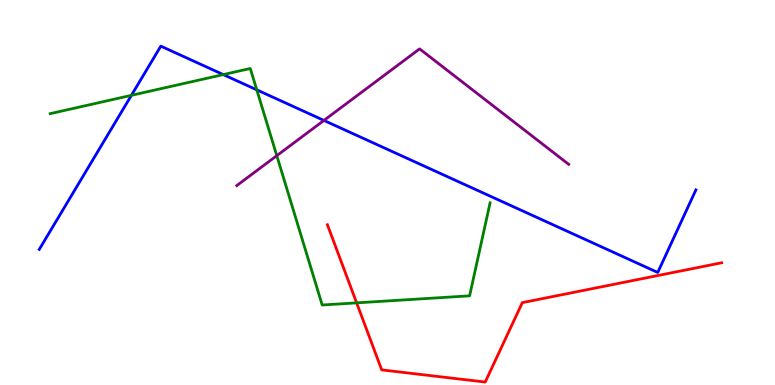[{'lines': ['blue', 'red'], 'intersections': []}, {'lines': ['green', 'red'], 'intersections': [{'x': 4.6, 'y': 2.13}]}, {'lines': ['purple', 'red'], 'intersections': []}, {'lines': ['blue', 'green'], 'intersections': [{'x': 1.7, 'y': 7.52}, {'x': 2.88, 'y': 8.06}, {'x': 3.31, 'y': 7.67}]}, {'lines': ['blue', 'purple'], 'intersections': [{'x': 4.18, 'y': 6.87}]}, {'lines': ['green', 'purple'], 'intersections': [{'x': 3.57, 'y': 5.96}]}]